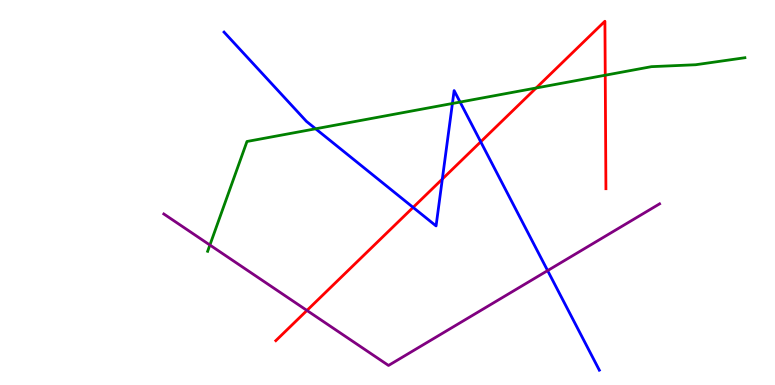[{'lines': ['blue', 'red'], 'intersections': [{'x': 5.33, 'y': 4.61}, {'x': 5.71, 'y': 5.35}, {'x': 6.2, 'y': 6.32}]}, {'lines': ['green', 'red'], 'intersections': [{'x': 6.92, 'y': 7.71}, {'x': 7.81, 'y': 8.05}]}, {'lines': ['purple', 'red'], 'intersections': [{'x': 3.96, 'y': 1.94}]}, {'lines': ['blue', 'green'], 'intersections': [{'x': 4.07, 'y': 6.65}, {'x': 5.84, 'y': 7.31}, {'x': 5.94, 'y': 7.35}]}, {'lines': ['blue', 'purple'], 'intersections': [{'x': 7.07, 'y': 2.97}]}, {'lines': ['green', 'purple'], 'intersections': [{'x': 2.71, 'y': 3.64}]}]